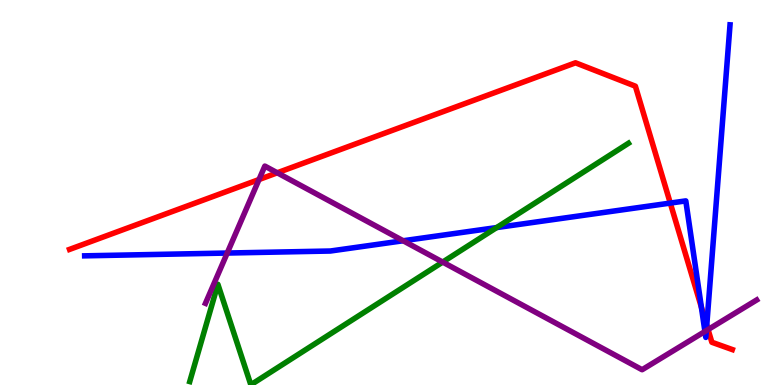[{'lines': ['blue', 'red'], 'intersections': [{'x': 8.65, 'y': 4.73}, {'x': 9.05, 'y': 2.02}, {'x': 9.12, 'y': 1.55}]}, {'lines': ['green', 'red'], 'intersections': []}, {'lines': ['purple', 'red'], 'intersections': [{'x': 3.34, 'y': 5.34}, {'x': 3.58, 'y': 5.51}, {'x': 9.14, 'y': 1.44}]}, {'lines': ['blue', 'green'], 'intersections': [{'x': 6.41, 'y': 4.09}]}, {'lines': ['blue', 'purple'], 'intersections': [{'x': 2.93, 'y': 3.43}, {'x': 5.2, 'y': 3.75}, {'x': 9.1, 'y': 1.39}, {'x': 9.11, 'y': 1.41}]}, {'lines': ['green', 'purple'], 'intersections': [{'x': 5.71, 'y': 3.19}]}]